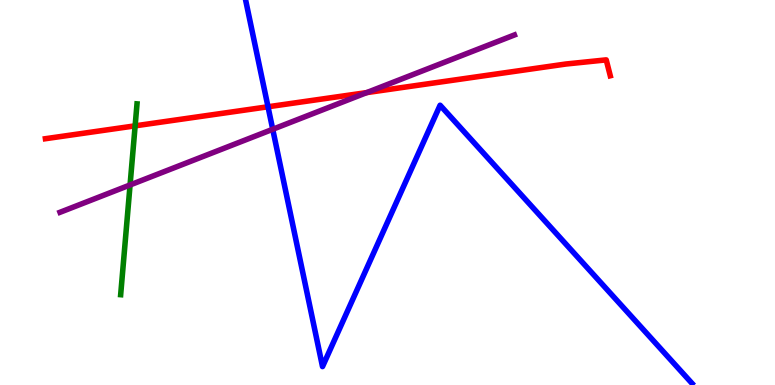[{'lines': ['blue', 'red'], 'intersections': [{'x': 3.46, 'y': 7.23}]}, {'lines': ['green', 'red'], 'intersections': [{'x': 1.74, 'y': 6.73}]}, {'lines': ['purple', 'red'], 'intersections': [{'x': 4.73, 'y': 7.59}]}, {'lines': ['blue', 'green'], 'intersections': []}, {'lines': ['blue', 'purple'], 'intersections': [{'x': 3.52, 'y': 6.64}]}, {'lines': ['green', 'purple'], 'intersections': [{'x': 1.68, 'y': 5.2}]}]